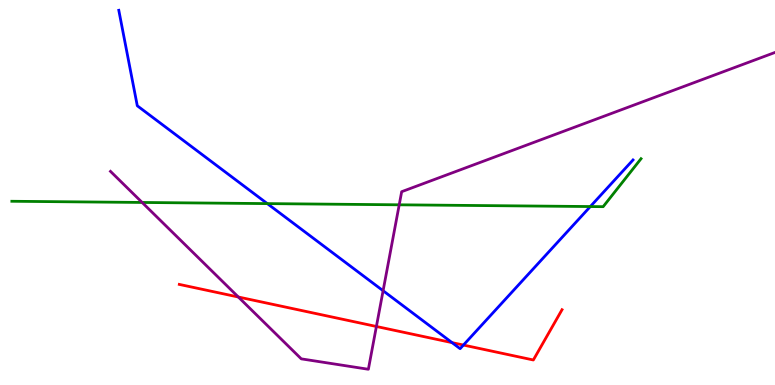[{'lines': ['blue', 'red'], 'intersections': [{'x': 5.83, 'y': 1.1}, {'x': 5.98, 'y': 1.04}]}, {'lines': ['green', 'red'], 'intersections': []}, {'lines': ['purple', 'red'], 'intersections': [{'x': 3.08, 'y': 2.29}, {'x': 4.86, 'y': 1.52}]}, {'lines': ['blue', 'green'], 'intersections': [{'x': 3.45, 'y': 4.71}, {'x': 7.62, 'y': 4.63}]}, {'lines': ['blue', 'purple'], 'intersections': [{'x': 4.94, 'y': 2.45}]}, {'lines': ['green', 'purple'], 'intersections': [{'x': 1.83, 'y': 4.74}, {'x': 5.15, 'y': 4.68}]}]